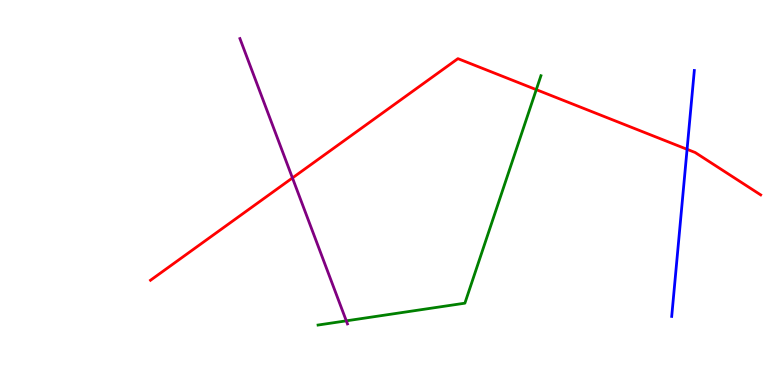[{'lines': ['blue', 'red'], 'intersections': [{'x': 8.87, 'y': 6.12}]}, {'lines': ['green', 'red'], 'intersections': [{'x': 6.92, 'y': 7.67}]}, {'lines': ['purple', 'red'], 'intersections': [{'x': 3.77, 'y': 5.38}]}, {'lines': ['blue', 'green'], 'intersections': []}, {'lines': ['blue', 'purple'], 'intersections': []}, {'lines': ['green', 'purple'], 'intersections': [{'x': 4.47, 'y': 1.67}]}]